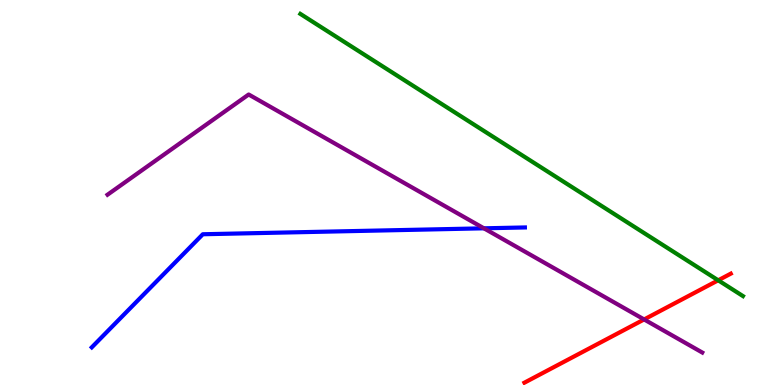[{'lines': ['blue', 'red'], 'intersections': []}, {'lines': ['green', 'red'], 'intersections': [{'x': 9.27, 'y': 2.72}]}, {'lines': ['purple', 'red'], 'intersections': [{'x': 8.31, 'y': 1.7}]}, {'lines': ['blue', 'green'], 'intersections': []}, {'lines': ['blue', 'purple'], 'intersections': [{'x': 6.24, 'y': 4.07}]}, {'lines': ['green', 'purple'], 'intersections': []}]